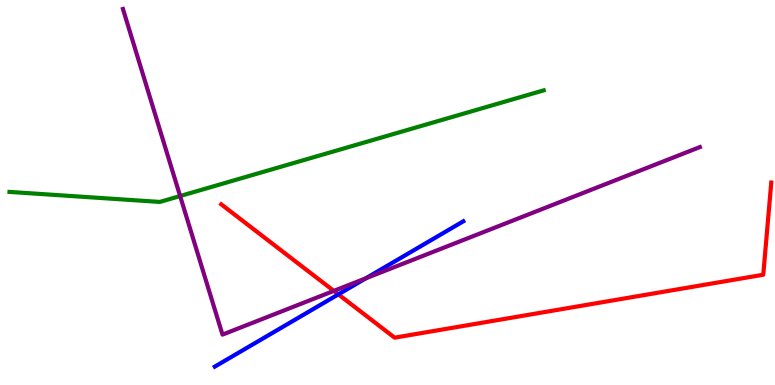[{'lines': ['blue', 'red'], 'intersections': [{'x': 4.37, 'y': 2.35}]}, {'lines': ['green', 'red'], 'intersections': []}, {'lines': ['purple', 'red'], 'intersections': [{'x': 4.31, 'y': 2.44}]}, {'lines': ['blue', 'green'], 'intersections': []}, {'lines': ['blue', 'purple'], 'intersections': [{'x': 4.72, 'y': 2.77}]}, {'lines': ['green', 'purple'], 'intersections': [{'x': 2.32, 'y': 4.91}]}]